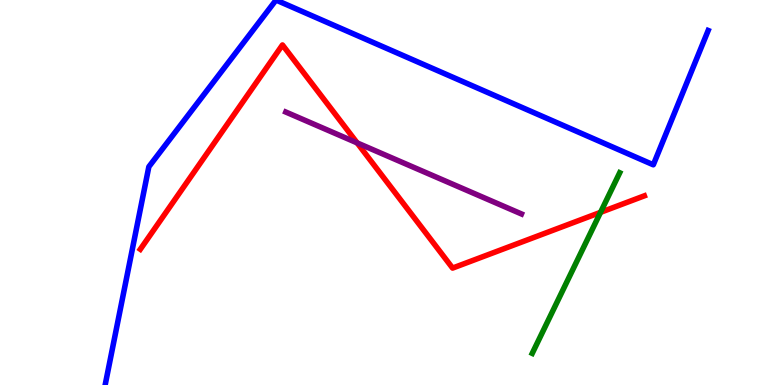[{'lines': ['blue', 'red'], 'intersections': []}, {'lines': ['green', 'red'], 'intersections': [{'x': 7.75, 'y': 4.48}]}, {'lines': ['purple', 'red'], 'intersections': [{'x': 4.61, 'y': 6.29}]}, {'lines': ['blue', 'green'], 'intersections': []}, {'lines': ['blue', 'purple'], 'intersections': []}, {'lines': ['green', 'purple'], 'intersections': []}]